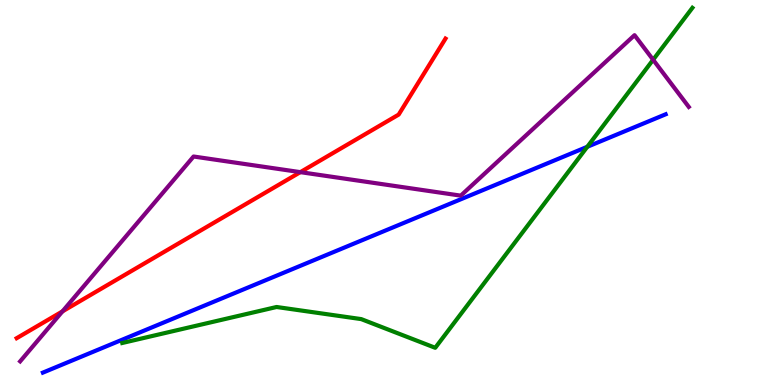[{'lines': ['blue', 'red'], 'intersections': []}, {'lines': ['green', 'red'], 'intersections': []}, {'lines': ['purple', 'red'], 'intersections': [{'x': 0.806, 'y': 1.91}, {'x': 3.88, 'y': 5.53}]}, {'lines': ['blue', 'green'], 'intersections': [{'x': 7.58, 'y': 6.19}]}, {'lines': ['blue', 'purple'], 'intersections': []}, {'lines': ['green', 'purple'], 'intersections': [{'x': 8.43, 'y': 8.45}]}]